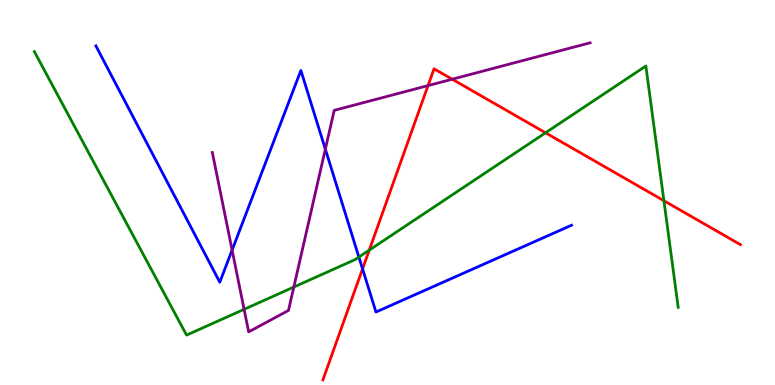[{'lines': ['blue', 'red'], 'intersections': [{'x': 4.68, 'y': 3.02}]}, {'lines': ['green', 'red'], 'intersections': [{'x': 4.76, 'y': 3.5}, {'x': 7.04, 'y': 6.55}, {'x': 8.57, 'y': 4.79}]}, {'lines': ['purple', 'red'], 'intersections': [{'x': 5.52, 'y': 7.78}, {'x': 5.83, 'y': 7.94}]}, {'lines': ['blue', 'green'], 'intersections': [{'x': 4.63, 'y': 3.32}]}, {'lines': ['blue', 'purple'], 'intersections': [{'x': 2.99, 'y': 3.5}, {'x': 4.2, 'y': 6.13}]}, {'lines': ['green', 'purple'], 'intersections': [{'x': 3.15, 'y': 1.97}, {'x': 3.79, 'y': 2.54}]}]